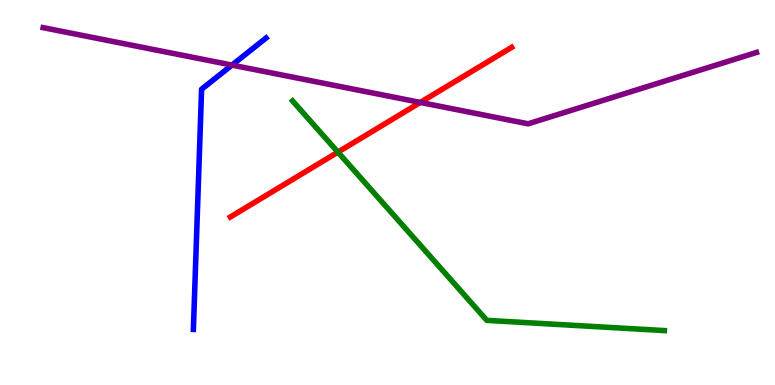[{'lines': ['blue', 'red'], 'intersections': []}, {'lines': ['green', 'red'], 'intersections': [{'x': 4.36, 'y': 6.05}]}, {'lines': ['purple', 'red'], 'intersections': [{'x': 5.42, 'y': 7.34}]}, {'lines': ['blue', 'green'], 'intersections': []}, {'lines': ['blue', 'purple'], 'intersections': [{'x': 2.99, 'y': 8.31}]}, {'lines': ['green', 'purple'], 'intersections': []}]